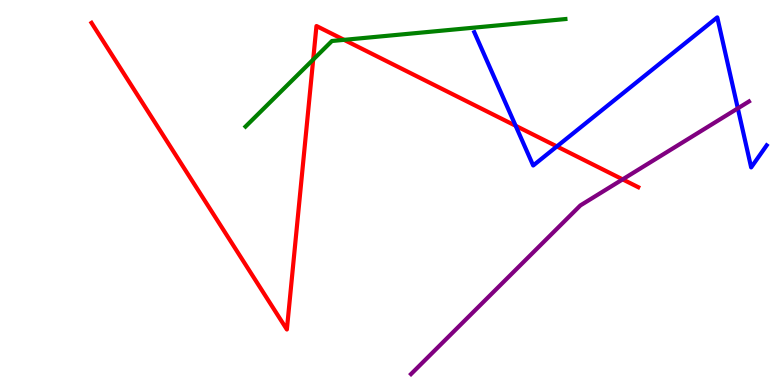[{'lines': ['blue', 'red'], 'intersections': [{'x': 6.65, 'y': 6.73}, {'x': 7.19, 'y': 6.2}]}, {'lines': ['green', 'red'], 'intersections': [{'x': 4.04, 'y': 8.45}, {'x': 4.44, 'y': 8.96}]}, {'lines': ['purple', 'red'], 'intersections': [{'x': 8.03, 'y': 5.34}]}, {'lines': ['blue', 'green'], 'intersections': []}, {'lines': ['blue', 'purple'], 'intersections': [{'x': 9.52, 'y': 7.19}]}, {'lines': ['green', 'purple'], 'intersections': []}]